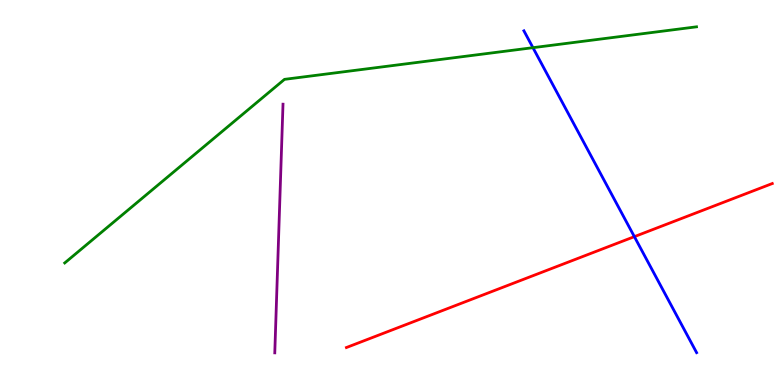[{'lines': ['blue', 'red'], 'intersections': [{'x': 8.19, 'y': 3.85}]}, {'lines': ['green', 'red'], 'intersections': []}, {'lines': ['purple', 'red'], 'intersections': []}, {'lines': ['blue', 'green'], 'intersections': [{'x': 6.88, 'y': 8.76}]}, {'lines': ['blue', 'purple'], 'intersections': []}, {'lines': ['green', 'purple'], 'intersections': []}]